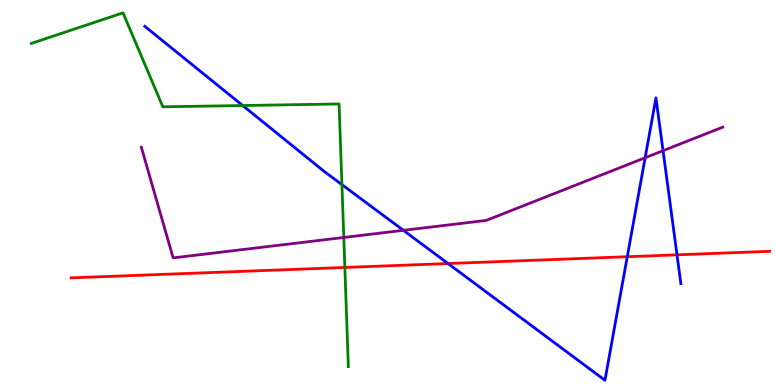[{'lines': ['blue', 'red'], 'intersections': [{'x': 5.78, 'y': 3.15}, {'x': 8.09, 'y': 3.33}, {'x': 8.74, 'y': 3.38}]}, {'lines': ['green', 'red'], 'intersections': [{'x': 4.45, 'y': 3.05}]}, {'lines': ['purple', 'red'], 'intersections': []}, {'lines': ['blue', 'green'], 'intersections': [{'x': 3.13, 'y': 7.26}, {'x': 4.41, 'y': 5.2}]}, {'lines': ['blue', 'purple'], 'intersections': [{'x': 5.2, 'y': 4.02}, {'x': 8.32, 'y': 5.9}, {'x': 8.56, 'y': 6.09}]}, {'lines': ['green', 'purple'], 'intersections': [{'x': 4.44, 'y': 3.83}]}]